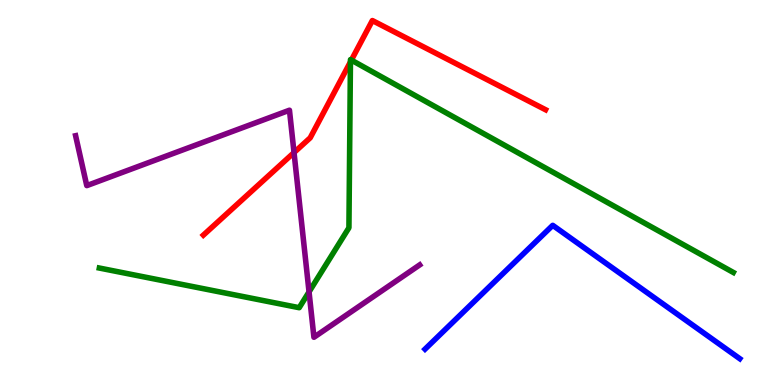[{'lines': ['blue', 'red'], 'intersections': []}, {'lines': ['green', 'red'], 'intersections': [{'x': 4.52, 'y': 8.39}, {'x': 4.53, 'y': 8.44}]}, {'lines': ['purple', 'red'], 'intersections': [{'x': 3.79, 'y': 6.04}]}, {'lines': ['blue', 'green'], 'intersections': []}, {'lines': ['blue', 'purple'], 'intersections': []}, {'lines': ['green', 'purple'], 'intersections': [{'x': 3.99, 'y': 2.42}]}]